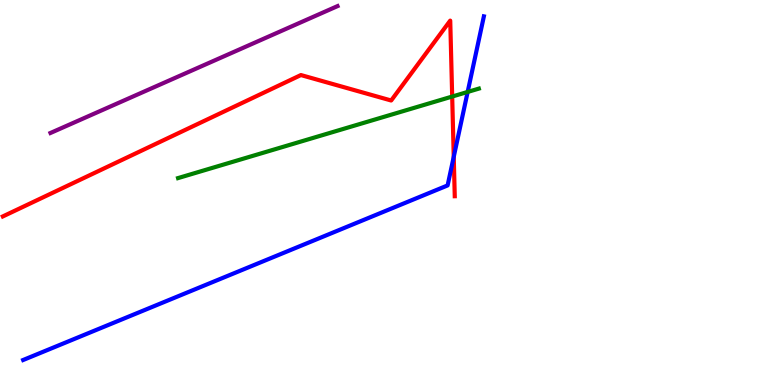[{'lines': ['blue', 'red'], 'intersections': [{'x': 5.85, 'y': 5.93}]}, {'lines': ['green', 'red'], 'intersections': [{'x': 5.83, 'y': 7.49}]}, {'lines': ['purple', 'red'], 'intersections': []}, {'lines': ['blue', 'green'], 'intersections': [{'x': 6.03, 'y': 7.61}]}, {'lines': ['blue', 'purple'], 'intersections': []}, {'lines': ['green', 'purple'], 'intersections': []}]